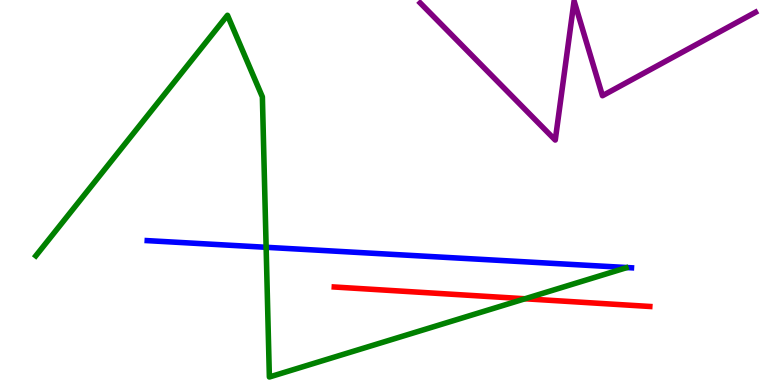[{'lines': ['blue', 'red'], 'intersections': []}, {'lines': ['green', 'red'], 'intersections': [{'x': 6.77, 'y': 2.24}]}, {'lines': ['purple', 'red'], 'intersections': []}, {'lines': ['blue', 'green'], 'intersections': [{'x': 3.43, 'y': 3.58}]}, {'lines': ['blue', 'purple'], 'intersections': []}, {'lines': ['green', 'purple'], 'intersections': []}]